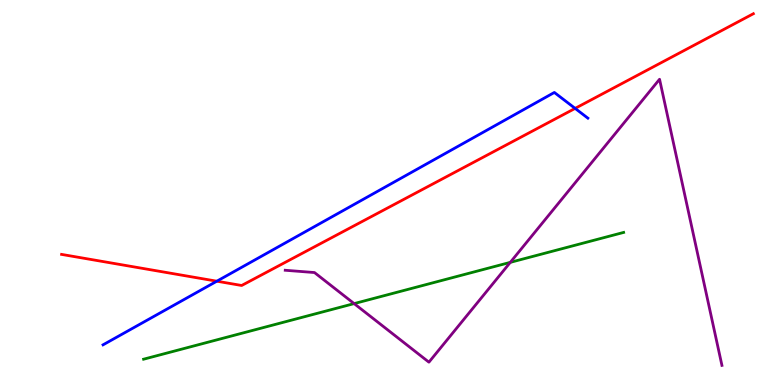[{'lines': ['blue', 'red'], 'intersections': [{'x': 2.8, 'y': 2.7}, {'x': 7.42, 'y': 7.18}]}, {'lines': ['green', 'red'], 'intersections': []}, {'lines': ['purple', 'red'], 'intersections': []}, {'lines': ['blue', 'green'], 'intersections': []}, {'lines': ['blue', 'purple'], 'intersections': []}, {'lines': ['green', 'purple'], 'intersections': [{'x': 4.57, 'y': 2.11}, {'x': 6.58, 'y': 3.19}]}]